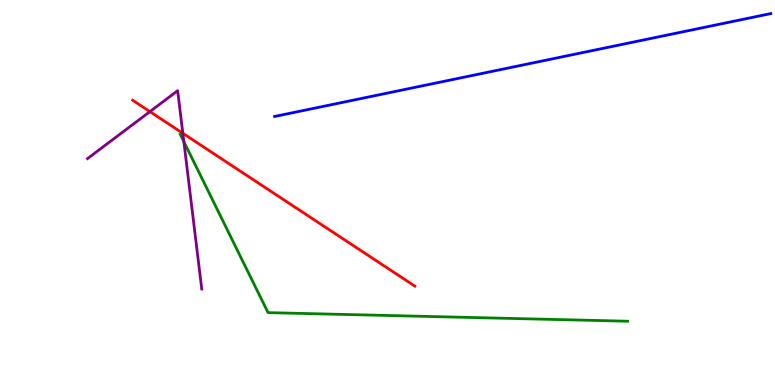[{'lines': ['blue', 'red'], 'intersections': []}, {'lines': ['green', 'red'], 'intersections': []}, {'lines': ['purple', 'red'], 'intersections': [{'x': 1.93, 'y': 7.1}, {'x': 2.36, 'y': 6.54}]}, {'lines': ['blue', 'green'], 'intersections': []}, {'lines': ['blue', 'purple'], 'intersections': []}, {'lines': ['green', 'purple'], 'intersections': [{'x': 2.37, 'y': 6.32}]}]